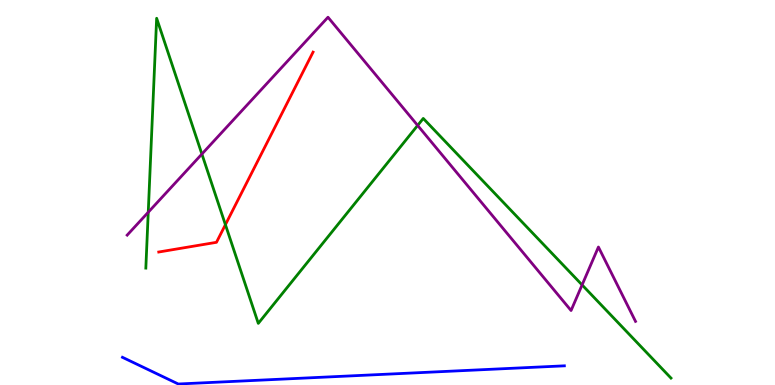[{'lines': ['blue', 'red'], 'intersections': []}, {'lines': ['green', 'red'], 'intersections': [{'x': 2.91, 'y': 4.16}]}, {'lines': ['purple', 'red'], 'intersections': []}, {'lines': ['blue', 'green'], 'intersections': []}, {'lines': ['blue', 'purple'], 'intersections': []}, {'lines': ['green', 'purple'], 'intersections': [{'x': 1.91, 'y': 4.49}, {'x': 2.6, 'y': 6.0}, {'x': 5.39, 'y': 6.74}, {'x': 7.51, 'y': 2.6}]}]